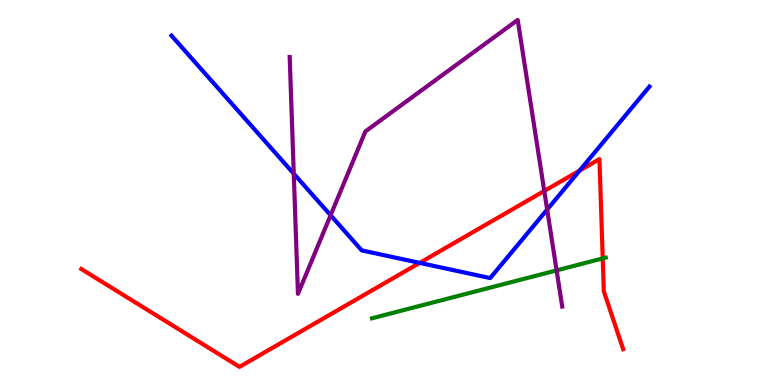[{'lines': ['blue', 'red'], 'intersections': [{'x': 5.42, 'y': 3.17}, {'x': 7.48, 'y': 5.57}]}, {'lines': ['green', 'red'], 'intersections': [{'x': 7.78, 'y': 3.29}]}, {'lines': ['purple', 'red'], 'intersections': [{'x': 7.02, 'y': 5.04}]}, {'lines': ['blue', 'green'], 'intersections': []}, {'lines': ['blue', 'purple'], 'intersections': [{'x': 3.79, 'y': 5.49}, {'x': 4.27, 'y': 4.41}, {'x': 7.06, 'y': 4.56}]}, {'lines': ['green', 'purple'], 'intersections': [{'x': 7.18, 'y': 2.98}]}]